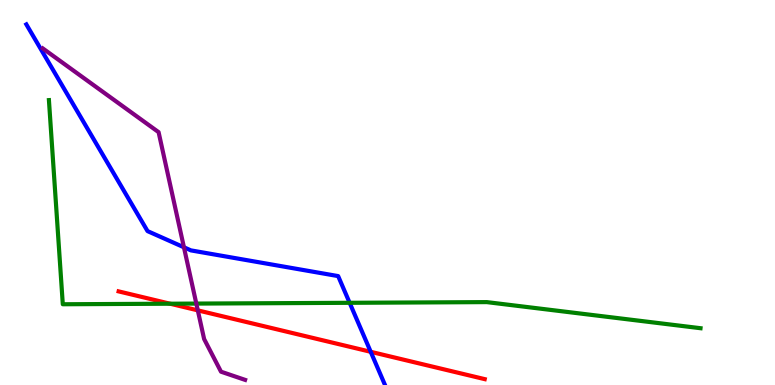[{'lines': ['blue', 'red'], 'intersections': [{'x': 4.78, 'y': 0.862}]}, {'lines': ['green', 'red'], 'intersections': [{'x': 2.19, 'y': 2.11}]}, {'lines': ['purple', 'red'], 'intersections': [{'x': 2.55, 'y': 1.94}]}, {'lines': ['blue', 'green'], 'intersections': [{'x': 4.51, 'y': 2.13}]}, {'lines': ['blue', 'purple'], 'intersections': [{'x': 2.37, 'y': 3.58}]}, {'lines': ['green', 'purple'], 'intersections': [{'x': 2.53, 'y': 2.11}]}]